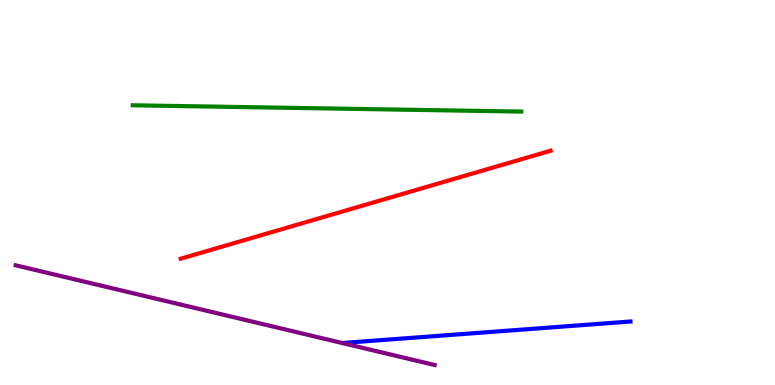[{'lines': ['blue', 'red'], 'intersections': []}, {'lines': ['green', 'red'], 'intersections': []}, {'lines': ['purple', 'red'], 'intersections': []}, {'lines': ['blue', 'green'], 'intersections': []}, {'lines': ['blue', 'purple'], 'intersections': []}, {'lines': ['green', 'purple'], 'intersections': []}]